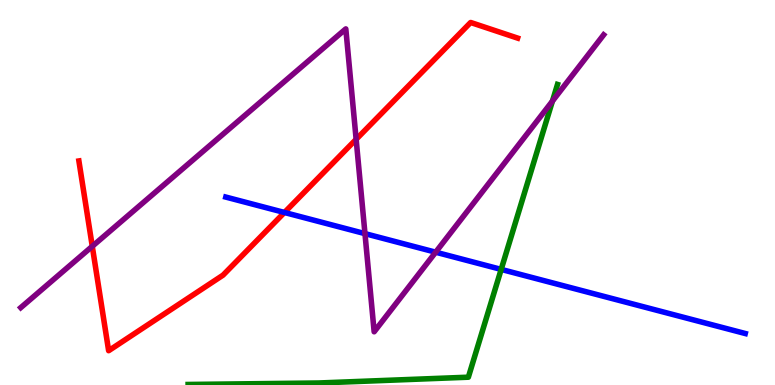[{'lines': ['blue', 'red'], 'intersections': [{'x': 3.67, 'y': 4.48}]}, {'lines': ['green', 'red'], 'intersections': []}, {'lines': ['purple', 'red'], 'intersections': [{'x': 1.19, 'y': 3.6}, {'x': 4.6, 'y': 6.38}]}, {'lines': ['blue', 'green'], 'intersections': [{'x': 6.47, 'y': 3.0}]}, {'lines': ['blue', 'purple'], 'intersections': [{'x': 4.71, 'y': 3.93}, {'x': 5.62, 'y': 3.45}]}, {'lines': ['green', 'purple'], 'intersections': [{'x': 7.13, 'y': 7.37}]}]